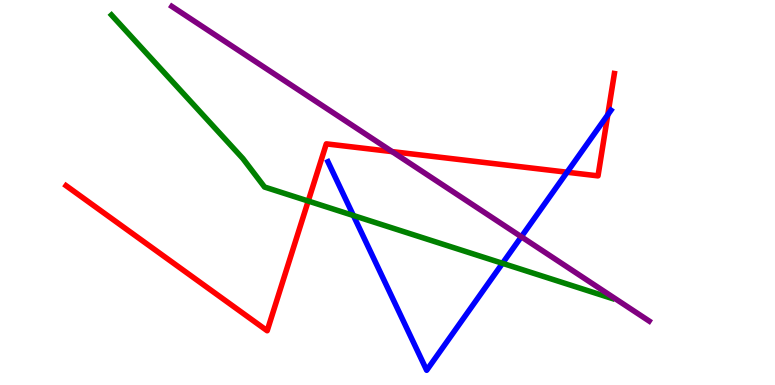[{'lines': ['blue', 'red'], 'intersections': [{'x': 7.32, 'y': 5.53}, {'x': 7.84, 'y': 7.02}]}, {'lines': ['green', 'red'], 'intersections': [{'x': 3.98, 'y': 4.78}]}, {'lines': ['purple', 'red'], 'intersections': [{'x': 5.06, 'y': 6.06}]}, {'lines': ['blue', 'green'], 'intersections': [{'x': 4.56, 'y': 4.4}, {'x': 6.48, 'y': 3.16}]}, {'lines': ['blue', 'purple'], 'intersections': [{'x': 6.73, 'y': 3.85}]}, {'lines': ['green', 'purple'], 'intersections': []}]